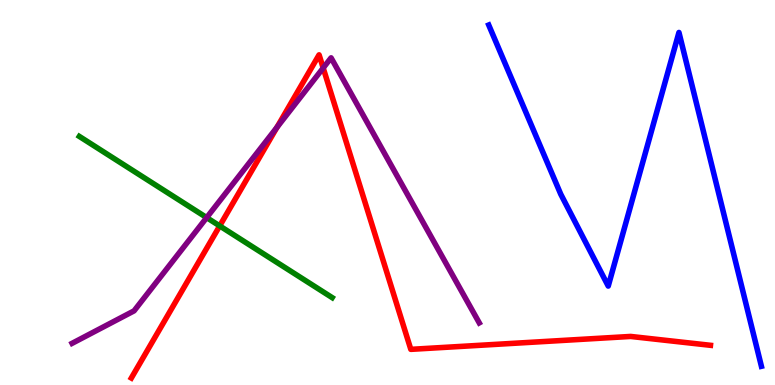[{'lines': ['blue', 'red'], 'intersections': []}, {'lines': ['green', 'red'], 'intersections': [{'x': 2.83, 'y': 4.13}]}, {'lines': ['purple', 'red'], 'intersections': [{'x': 3.57, 'y': 6.69}, {'x': 4.17, 'y': 8.23}]}, {'lines': ['blue', 'green'], 'intersections': []}, {'lines': ['blue', 'purple'], 'intersections': []}, {'lines': ['green', 'purple'], 'intersections': [{'x': 2.67, 'y': 4.35}]}]